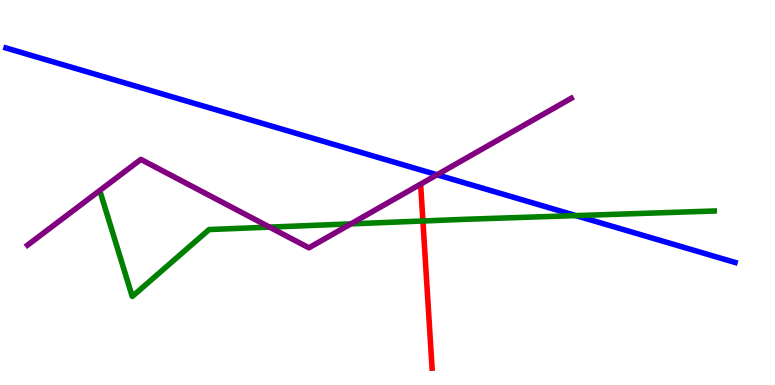[{'lines': ['blue', 'red'], 'intersections': []}, {'lines': ['green', 'red'], 'intersections': [{'x': 5.46, 'y': 4.26}]}, {'lines': ['purple', 'red'], 'intersections': []}, {'lines': ['blue', 'green'], 'intersections': [{'x': 7.43, 'y': 4.4}]}, {'lines': ['blue', 'purple'], 'intersections': [{'x': 5.64, 'y': 5.46}]}, {'lines': ['green', 'purple'], 'intersections': [{'x': 3.48, 'y': 4.1}, {'x': 4.53, 'y': 4.19}]}]